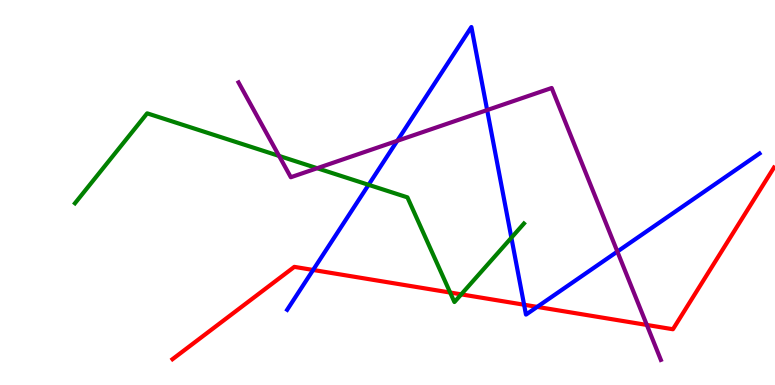[{'lines': ['blue', 'red'], 'intersections': [{'x': 4.04, 'y': 2.99}, {'x': 6.76, 'y': 2.09}, {'x': 6.93, 'y': 2.03}]}, {'lines': ['green', 'red'], 'intersections': [{'x': 5.81, 'y': 2.4}, {'x': 5.95, 'y': 2.35}]}, {'lines': ['purple', 'red'], 'intersections': [{'x': 8.35, 'y': 1.56}]}, {'lines': ['blue', 'green'], 'intersections': [{'x': 4.76, 'y': 5.2}, {'x': 6.6, 'y': 3.83}]}, {'lines': ['blue', 'purple'], 'intersections': [{'x': 5.13, 'y': 6.34}, {'x': 6.29, 'y': 7.14}, {'x': 7.97, 'y': 3.47}]}, {'lines': ['green', 'purple'], 'intersections': [{'x': 3.6, 'y': 5.95}, {'x': 4.09, 'y': 5.63}]}]